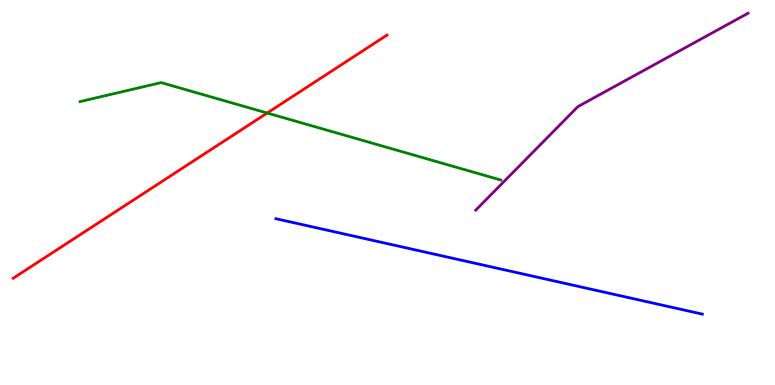[{'lines': ['blue', 'red'], 'intersections': []}, {'lines': ['green', 'red'], 'intersections': [{'x': 3.45, 'y': 7.06}]}, {'lines': ['purple', 'red'], 'intersections': []}, {'lines': ['blue', 'green'], 'intersections': []}, {'lines': ['blue', 'purple'], 'intersections': []}, {'lines': ['green', 'purple'], 'intersections': []}]